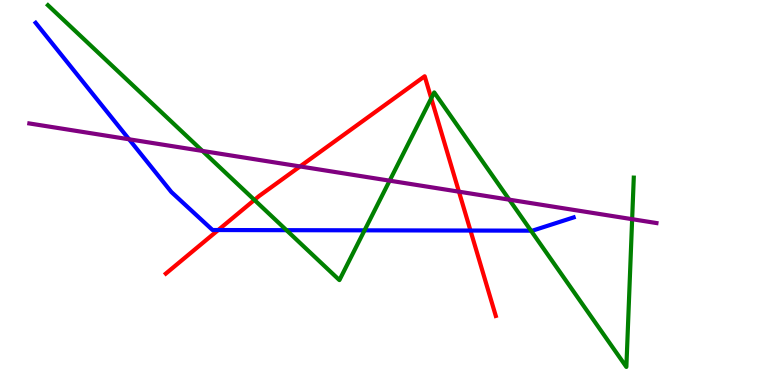[{'lines': ['blue', 'red'], 'intersections': [{'x': 2.82, 'y': 4.03}, {'x': 6.07, 'y': 4.01}]}, {'lines': ['green', 'red'], 'intersections': [{'x': 3.28, 'y': 4.81}, {'x': 5.56, 'y': 7.45}]}, {'lines': ['purple', 'red'], 'intersections': [{'x': 3.87, 'y': 5.68}, {'x': 5.92, 'y': 5.02}]}, {'lines': ['blue', 'green'], 'intersections': [{'x': 3.7, 'y': 4.02}, {'x': 4.7, 'y': 4.02}, {'x': 6.85, 'y': 4.01}]}, {'lines': ['blue', 'purple'], 'intersections': [{'x': 1.67, 'y': 6.38}]}, {'lines': ['green', 'purple'], 'intersections': [{'x': 2.61, 'y': 6.08}, {'x': 5.03, 'y': 5.31}, {'x': 6.57, 'y': 4.81}, {'x': 8.16, 'y': 4.31}]}]